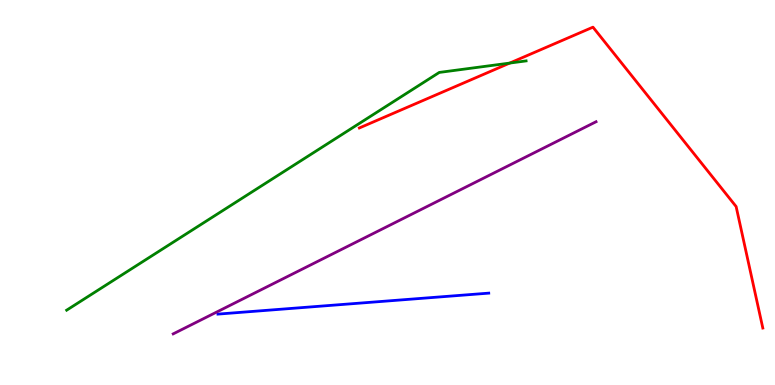[{'lines': ['blue', 'red'], 'intersections': []}, {'lines': ['green', 'red'], 'intersections': [{'x': 6.58, 'y': 8.36}]}, {'lines': ['purple', 'red'], 'intersections': []}, {'lines': ['blue', 'green'], 'intersections': []}, {'lines': ['blue', 'purple'], 'intersections': []}, {'lines': ['green', 'purple'], 'intersections': []}]